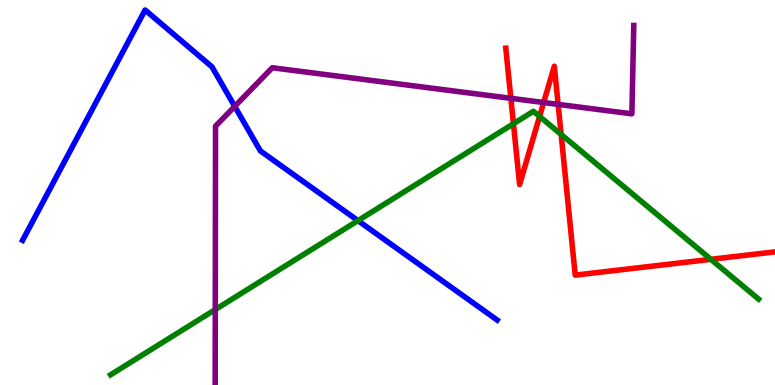[{'lines': ['blue', 'red'], 'intersections': []}, {'lines': ['green', 'red'], 'intersections': [{'x': 6.63, 'y': 6.79}, {'x': 6.96, 'y': 6.98}, {'x': 7.24, 'y': 6.51}, {'x': 9.17, 'y': 3.26}]}, {'lines': ['purple', 'red'], 'intersections': [{'x': 6.59, 'y': 7.45}, {'x': 7.01, 'y': 7.34}, {'x': 7.2, 'y': 7.29}]}, {'lines': ['blue', 'green'], 'intersections': [{'x': 4.62, 'y': 4.27}]}, {'lines': ['blue', 'purple'], 'intersections': [{'x': 3.03, 'y': 7.24}]}, {'lines': ['green', 'purple'], 'intersections': [{'x': 2.78, 'y': 1.96}]}]